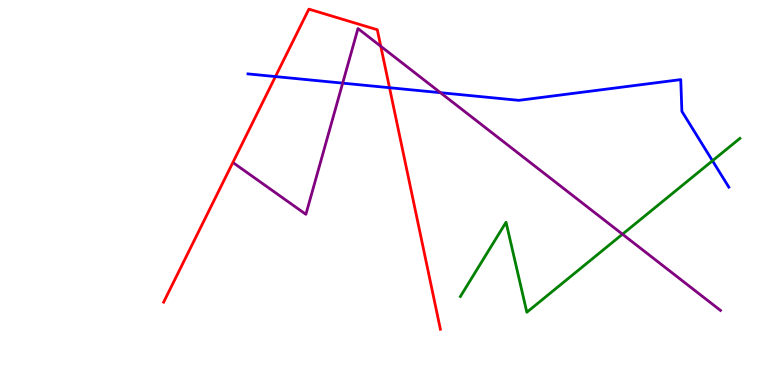[{'lines': ['blue', 'red'], 'intersections': [{'x': 3.55, 'y': 8.01}, {'x': 5.03, 'y': 7.72}]}, {'lines': ['green', 'red'], 'intersections': []}, {'lines': ['purple', 'red'], 'intersections': [{'x': 4.91, 'y': 8.8}]}, {'lines': ['blue', 'green'], 'intersections': [{'x': 9.19, 'y': 5.82}]}, {'lines': ['blue', 'purple'], 'intersections': [{'x': 4.42, 'y': 7.84}, {'x': 5.68, 'y': 7.59}]}, {'lines': ['green', 'purple'], 'intersections': [{'x': 8.03, 'y': 3.92}]}]